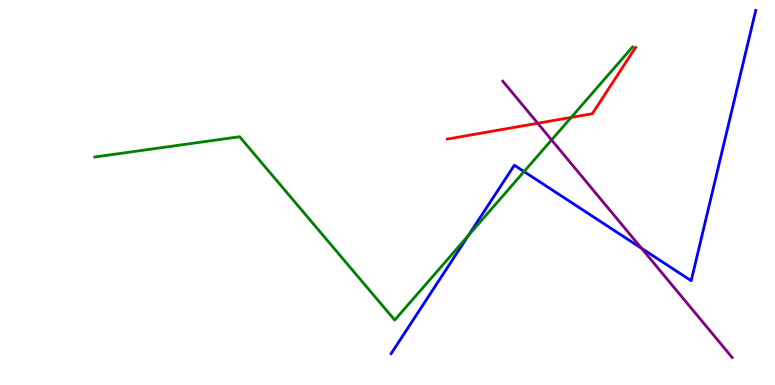[{'lines': ['blue', 'red'], 'intersections': []}, {'lines': ['green', 'red'], 'intersections': [{'x': 7.37, 'y': 6.95}]}, {'lines': ['purple', 'red'], 'intersections': [{'x': 6.94, 'y': 6.8}]}, {'lines': ['blue', 'green'], 'intersections': [{'x': 6.04, 'y': 3.88}, {'x': 6.76, 'y': 5.54}]}, {'lines': ['blue', 'purple'], 'intersections': [{'x': 8.28, 'y': 3.55}]}, {'lines': ['green', 'purple'], 'intersections': [{'x': 7.12, 'y': 6.36}]}]